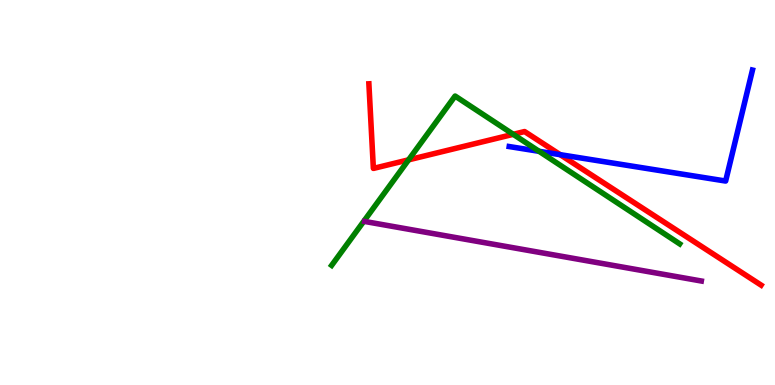[{'lines': ['blue', 'red'], 'intersections': [{'x': 7.23, 'y': 5.98}]}, {'lines': ['green', 'red'], 'intersections': [{'x': 5.27, 'y': 5.85}, {'x': 6.62, 'y': 6.51}]}, {'lines': ['purple', 'red'], 'intersections': []}, {'lines': ['blue', 'green'], 'intersections': [{'x': 6.96, 'y': 6.07}]}, {'lines': ['blue', 'purple'], 'intersections': []}, {'lines': ['green', 'purple'], 'intersections': []}]